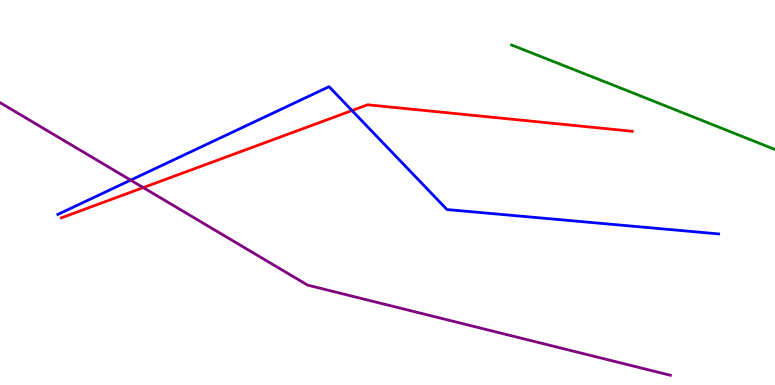[{'lines': ['blue', 'red'], 'intersections': [{'x': 4.54, 'y': 7.13}]}, {'lines': ['green', 'red'], 'intersections': []}, {'lines': ['purple', 'red'], 'intersections': [{'x': 1.85, 'y': 5.13}]}, {'lines': ['blue', 'green'], 'intersections': []}, {'lines': ['blue', 'purple'], 'intersections': [{'x': 1.69, 'y': 5.32}]}, {'lines': ['green', 'purple'], 'intersections': []}]